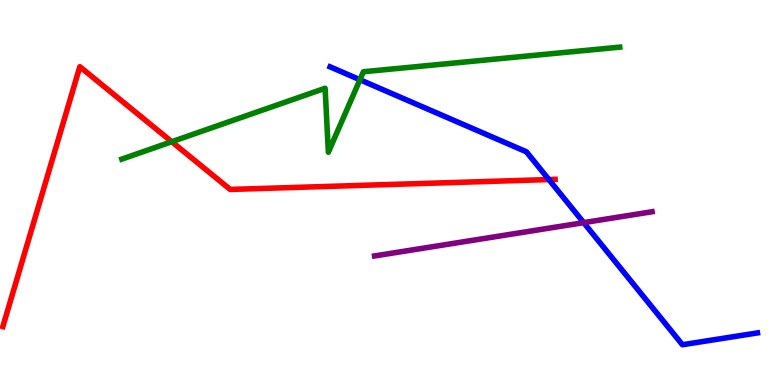[{'lines': ['blue', 'red'], 'intersections': [{'x': 7.08, 'y': 5.34}]}, {'lines': ['green', 'red'], 'intersections': [{'x': 2.22, 'y': 6.32}]}, {'lines': ['purple', 'red'], 'intersections': []}, {'lines': ['blue', 'green'], 'intersections': [{'x': 4.64, 'y': 7.93}]}, {'lines': ['blue', 'purple'], 'intersections': [{'x': 7.53, 'y': 4.22}]}, {'lines': ['green', 'purple'], 'intersections': []}]